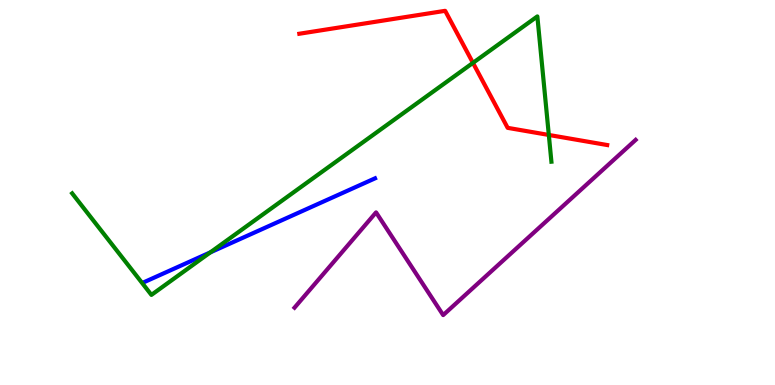[{'lines': ['blue', 'red'], 'intersections': []}, {'lines': ['green', 'red'], 'intersections': [{'x': 6.1, 'y': 8.37}, {'x': 7.08, 'y': 6.49}]}, {'lines': ['purple', 'red'], 'intersections': []}, {'lines': ['blue', 'green'], 'intersections': [{'x': 2.71, 'y': 3.45}]}, {'lines': ['blue', 'purple'], 'intersections': []}, {'lines': ['green', 'purple'], 'intersections': []}]